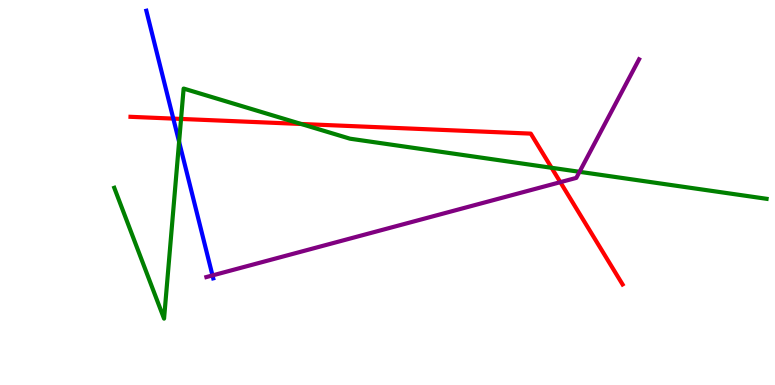[{'lines': ['blue', 'red'], 'intersections': [{'x': 2.24, 'y': 6.92}]}, {'lines': ['green', 'red'], 'intersections': [{'x': 2.34, 'y': 6.91}, {'x': 3.89, 'y': 6.78}, {'x': 7.12, 'y': 5.64}]}, {'lines': ['purple', 'red'], 'intersections': [{'x': 7.23, 'y': 5.27}]}, {'lines': ['blue', 'green'], 'intersections': [{'x': 2.31, 'y': 6.32}]}, {'lines': ['blue', 'purple'], 'intersections': [{'x': 2.74, 'y': 2.85}]}, {'lines': ['green', 'purple'], 'intersections': [{'x': 7.48, 'y': 5.54}]}]